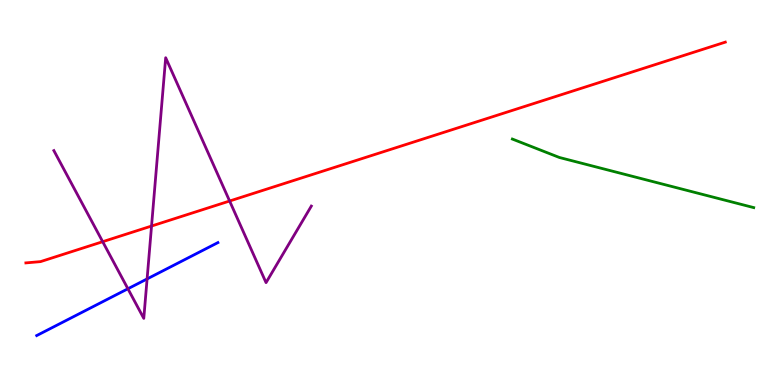[{'lines': ['blue', 'red'], 'intersections': []}, {'lines': ['green', 'red'], 'intersections': []}, {'lines': ['purple', 'red'], 'intersections': [{'x': 1.33, 'y': 3.72}, {'x': 1.96, 'y': 4.13}, {'x': 2.96, 'y': 4.78}]}, {'lines': ['blue', 'green'], 'intersections': []}, {'lines': ['blue', 'purple'], 'intersections': [{'x': 1.65, 'y': 2.5}, {'x': 1.9, 'y': 2.76}]}, {'lines': ['green', 'purple'], 'intersections': []}]